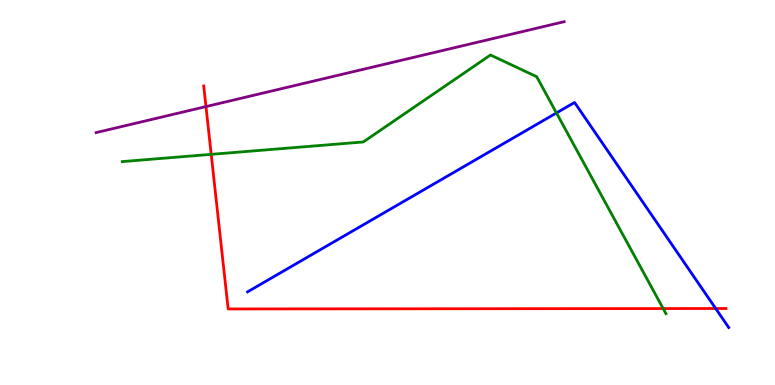[{'lines': ['blue', 'red'], 'intersections': [{'x': 9.23, 'y': 1.99}]}, {'lines': ['green', 'red'], 'intersections': [{'x': 2.73, 'y': 5.99}, {'x': 8.56, 'y': 1.99}]}, {'lines': ['purple', 'red'], 'intersections': [{'x': 2.66, 'y': 7.23}]}, {'lines': ['blue', 'green'], 'intersections': [{'x': 7.18, 'y': 7.07}]}, {'lines': ['blue', 'purple'], 'intersections': []}, {'lines': ['green', 'purple'], 'intersections': []}]